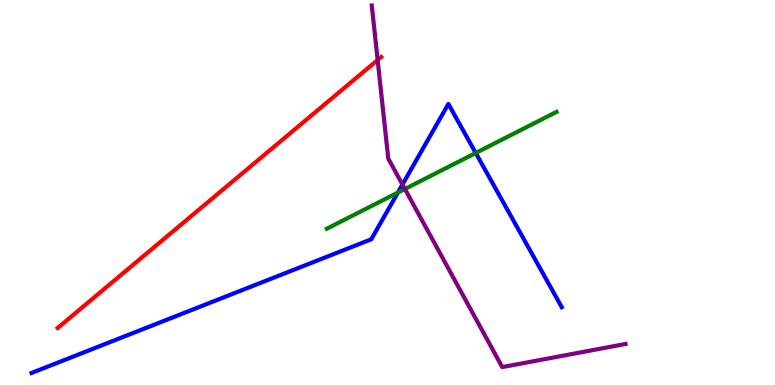[{'lines': ['blue', 'red'], 'intersections': []}, {'lines': ['green', 'red'], 'intersections': []}, {'lines': ['purple', 'red'], 'intersections': [{'x': 4.87, 'y': 8.44}]}, {'lines': ['blue', 'green'], 'intersections': [{'x': 5.13, 'y': 5.0}, {'x': 6.14, 'y': 6.03}]}, {'lines': ['blue', 'purple'], 'intersections': [{'x': 5.19, 'y': 5.21}]}, {'lines': ['green', 'purple'], 'intersections': [{'x': 5.22, 'y': 5.09}]}]